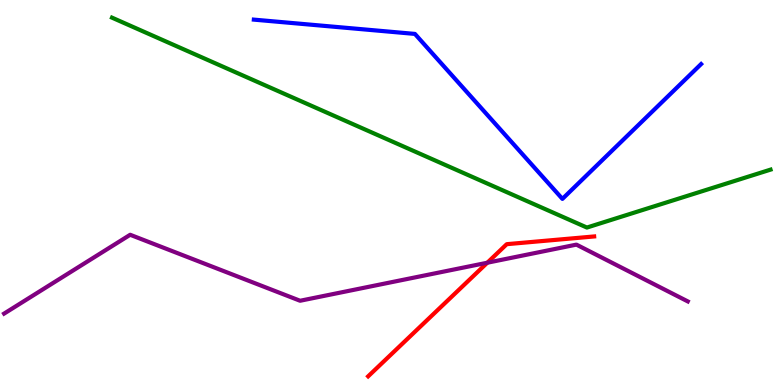[{'lines': ['blue', 'red'], 'intersections': []}, {'lines': ['green', 'red'], 'intersections': []}, {'lines': ['purple', 'red'], 'intersections': [{'x': 6.29, 'y': 3.18}]}, {'lines': ['blue', 'green'], 'intersections': []}, {'lines': ['blue', 'purple'], 'intersections': []}, {'lines': ['green', 'purple'], 'intersections': []}]